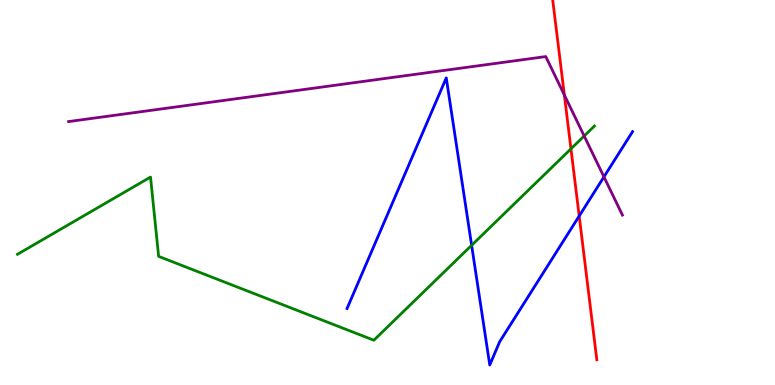[{'lines': ['blue', 'red'], 'intersections': [{'x': 7.47, 'y': 4.39}]}, {'lines': ['green', 'red'], 'intersections': [{'x': 7.37, 'y': 6.13}]}, {'lines': ['purple', 'red'], 'intersections': [{'x': 7.28, 'y': 7.53}]}, {'lines': ['blue', 'green'], 'intersections': [{'x': 6.09, 'y': 3.63}]}, {'lines': ['blue', 'purple'], 'intersections': [{'x': 7.79, 'y': 5.41}]}, {'lines': ['green', 'purple'], 'intersections': [{'x': 7.54, 'y': 6.47}]}]